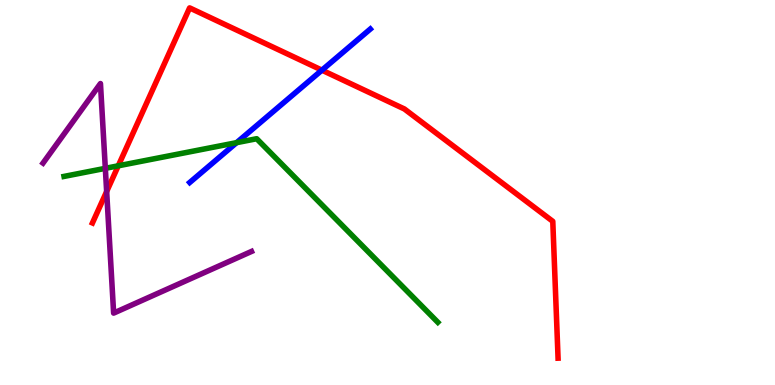[{'lines': ['blue', 'red'], 'intersections': [{'x': 4.15, 'y': 8.18}]}, {'lines': ['green', 'red'], 'intersections': [{'x': 1.53, 'y': 5.69}]}, {'lines': ['purple', 'red'], 'intersections': [{'x': 1.38, 'y': 5.03}]}, {'lines': ['blue', 'green'], 'intersections': [{'x': 3.05, 'y': 6.29}]}, {'lines': ['blue', 'purple'], 'intersections': []}, {'lines': ['green', 'purple'], 'intersections': [{'x': 1.36, 'y': 5.63}]}]